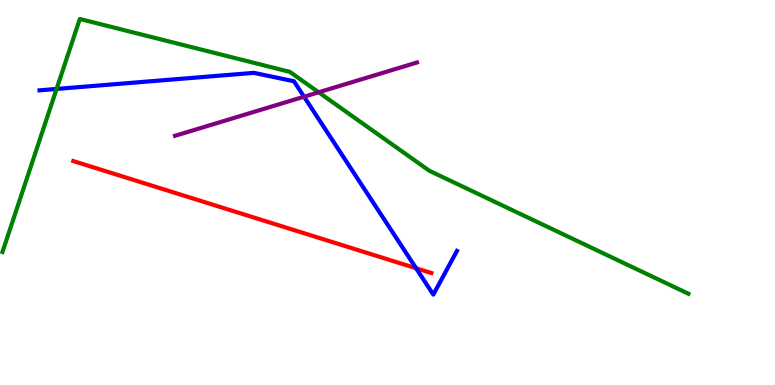[{'lines': ['blue', 'red'], 'intersections': [{'x': 5.37, 'y': 3.03}]}, {'lines': ['green', 'red'], 'intersections': []}, {'lines': ['purple', 'red'], 'intersections': []}, {'lines': ['blue', 'green'], 'intersections': [{'x': 0.73, 'y': 7.69}]}, {'lines': ['blue', 'purple'], 'intersections': [{'x': 3.92, 'y': 7.49}]}, {'lines': ['green', 'purple'], 'intersections': [{'x': 4.11, 'y': 7.6}]}]